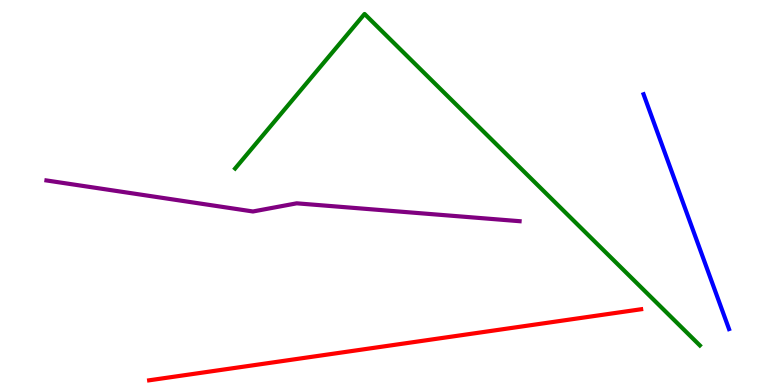[{'lines': ['blue', 'red'], 'intersections': []}, {'lines': ['green', 'red'], 'intersections': []}, {'lines': ['purple', 'red'], 'intersections': []}, {'lines': ['blue', 'green'], 'intersections': []}, {'lines': ['blue', 'purple'], 'intersections': []}, {'lines': ['green', 'purple'], 'intersections': []}]